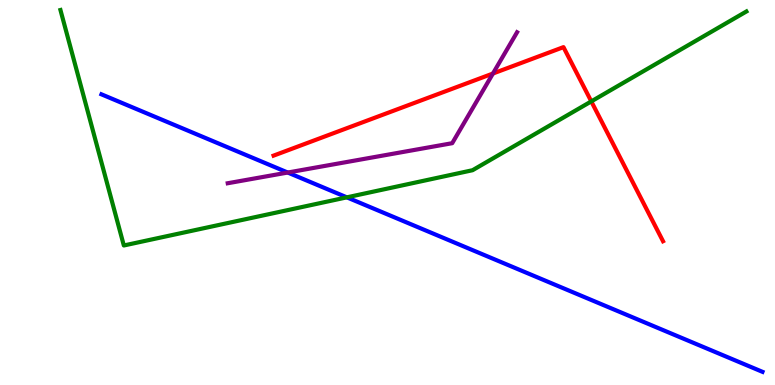[{'lines': ['blue', 'red'], 'intersections': []}, {'lines': ['green', 'red'], 'intersections': [{'x': 7.63, 'y': 7.37}]}, {'lines': ['purple', 'red'], 'intersections': [{'x': 6.36, 'y': 8.09}]}, {'lines': ['blue', 'green'], 'intersections': [{'x': 4.48, 'y': 4.87}]}, {'lines': ['blue', 'purple'], 'intersections': [{'x': 3.71, 'y': 5.52}]}, {'lines': ['green', 'purple'], 'intersections': []}]